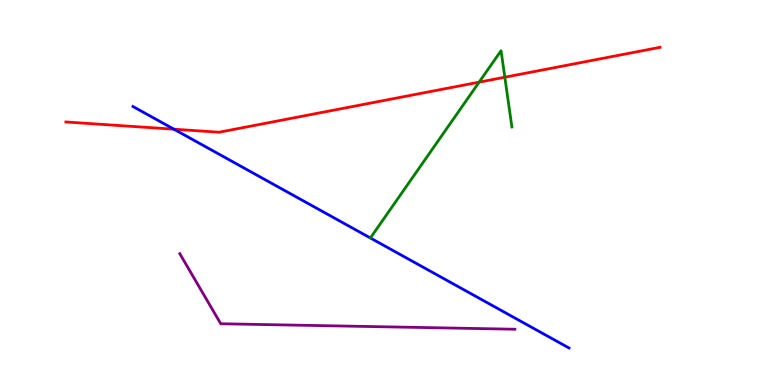[{'lines': ['blue', 'red'], 'intersections': [{'x': 2.24, 'y': 6.64}]}, {'lines': ['green', 'red'], 'intersections': [{'x': 6.18, 'y': 7.87}, {'x': 6.51, 'y': 7.99}]}, {'lines': ['purple', 'red'], 'intersections': []}, {'lines': ['blue', 'green'], 'intersections': []}, {'lines': ['blue', 'purple'], 'intersections': []}, {'lines': ['green', 'purple'], 'intersections': []}]